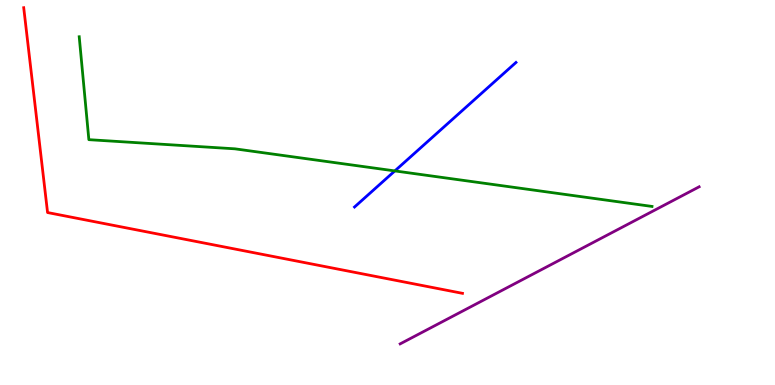[{'lines': ['blue', 'red'], 'intersections': []}, {'lines': ['green', 'red'], 'intersections': []}, {'lines': ['purple', 'red'], 'intersections': []}, {'lines': ['blue', 'green'], 'intersections': [{'x': 5.09, 'y': 5.56}]}, {'lines': ['blue', 'purple'], 'intersections': []}, {'lines': ['green', 'purple'], 'intersections': []}]